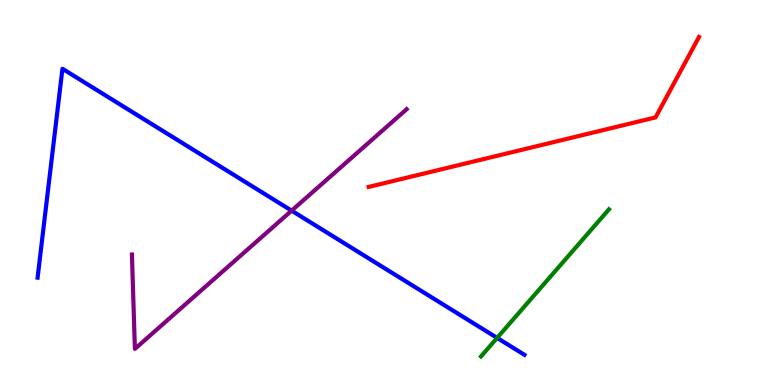[{'lines': ['blue', 'red'], 'intersections': []}, {'lines': ['green', 'red'], 'intersections': []}, {'lines': ['purple', 'red'], 'intersections': []}, {'lines': ['blue', 'green'], 'intersections': [{'x': 6.41, 'y': 1.22}]}, {'lines': ['blue', 'purple'], 'intersections': [{'x': 3.76, 'y': 4.53}]}, {'lines': ['green', 'purple'], 'intersections': []}]